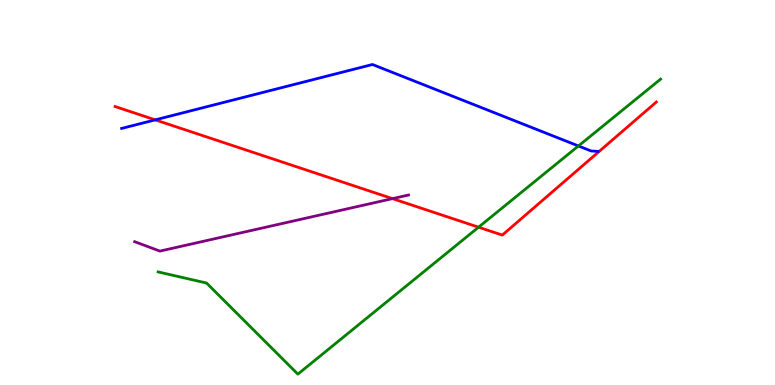[{'lines': ['blue', 'red'], 'intersections': [{'x': 2.0, 'y': 6.89}]}, {'lines': ['green', 'red'], 'intersections': [{'x': 6.17, 'y': 4.1}]}, {'lines': ['purple', 'red'], 'intersections': [{'x': 5.06, 'y': 4.84}]}, {'lines': ['blue', 'green'], 'intersections': [{'x': 7.46, 'y': 6.21}]}, {'lines': ['blue', 'purple'], 'intersections': []}, {'lines': ['green', 'purple'], 'intersections': []}]